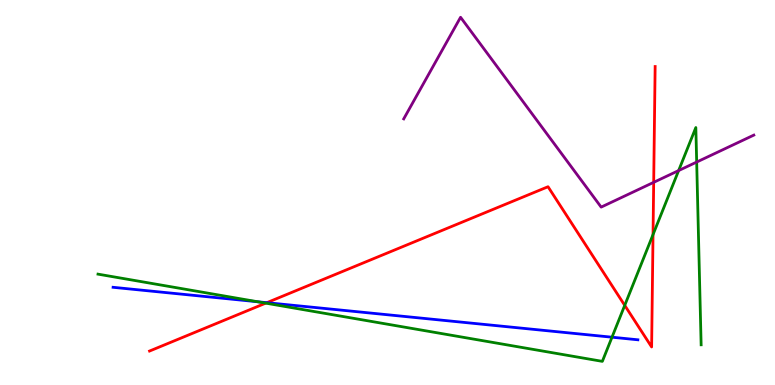[{'lines': ['blue', 'red'], 'intersections': [{'x': 3.44, 'y': 2.14}]}, {'lines': ['green', 'red'], 'intersections': [{'x': 3.43, 'y': 2.13}, {'x': 8.06, 'y': 2.07}, {'x': 8.43, 'y': 3.91}]}, {'lines': ['purple', 'red'], 'intersections': [{'x': 8.43, 'y': 5.26}]}, {'lines': ['blue', 'green'], 'intersections': [{'x': 3.33, 'y': 2.16}, {'x': 7.9, 'y': 1.24}]}, {'lines': ['blue', 'purple'], 'intersections': []}, {'lines': ['green', 'purple'], 'intersections': [{'x': 8.76, 'y': 5.57}, {'x': 8.99, 'y': 5.79}]}]